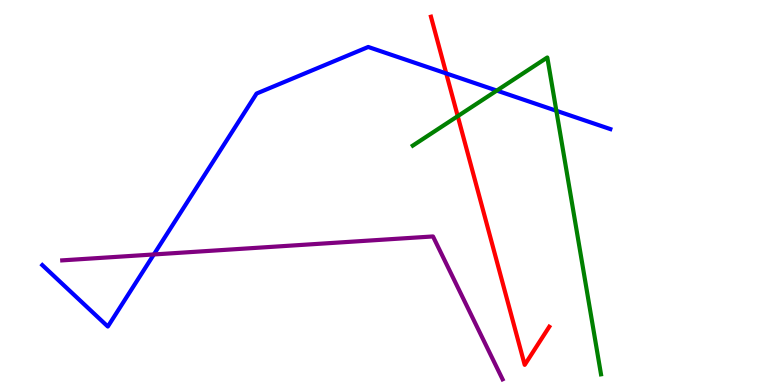[{'lines': ['blue', 'red'], 'intersections': [{'x': 5.76, 'y': 8.09}]}, {'lines': ['green', 'red'], 'intersections': [{'x': 5.91, 'y': 6.98}]}, {'lines': ['purple', 'red'], 'intersections': []}, {'lines': ['blue', 'green'], 'intersections': [{'x': 6.41, 'y': 7.65}, {'x': 7.18, 'y': 7.12}]}, {'lines': ['blue', 'purple'], 'intersections': [{'x': 1.99, 'y': 3.39}]}, {'lines': ['green', 'purple'], 'intersections': []}]